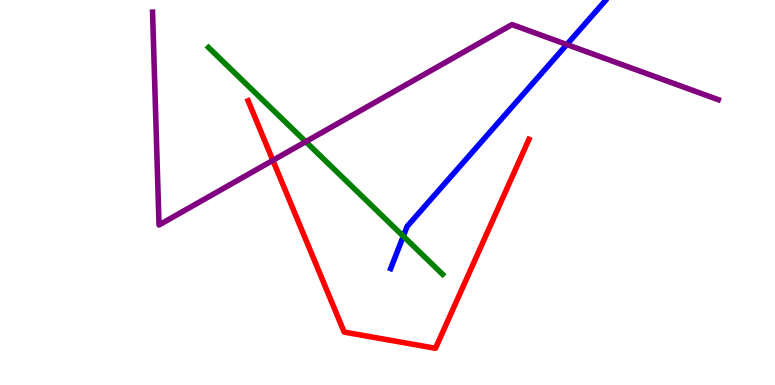[{'lines': ['blue', 'red'], 'intersections': []}, {'lines': ['green', 'red'], 'intersections': []}, {'lines': ['purple', 'red'], 'intersections': [{'x': 3.52, 'y': 5.84}]}, {'lines': ['blue', 'green'], 'intersections': [{'x': 5.2, 'y': 3.86}]}, {'lines': ['blue', 'purple'], 'intersections': [{'x': 7.31, 'y': 8.84}]}, {'lines': ['green', 'purple'], 'intersections': [{'x': 3.94, 'y': 6.32}]}]